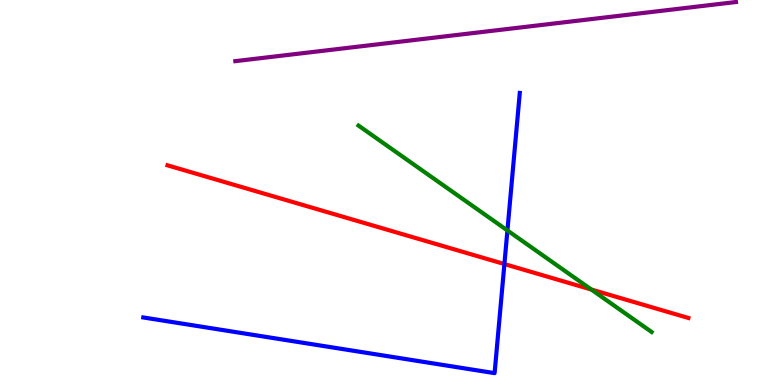[{'lines': ['blue', 'red'], 'intersections': [{'x': 6.51, 'y': 3.14}]}, {'lines': ['green', 'red'], 'intersections': [{'x': 7.63, 'y': 2.48}]}, {'lines': ['purple', 'red'], 'intersections': []}, {'lines': ['blue', 'green'], 'intersections': [{'x': 6.55, 'y': 4.01}]}, {'lines': ['blue', 'purple'], 'intersections': []}, {'lines': ['green', 'purple'], 'intersections': []}]